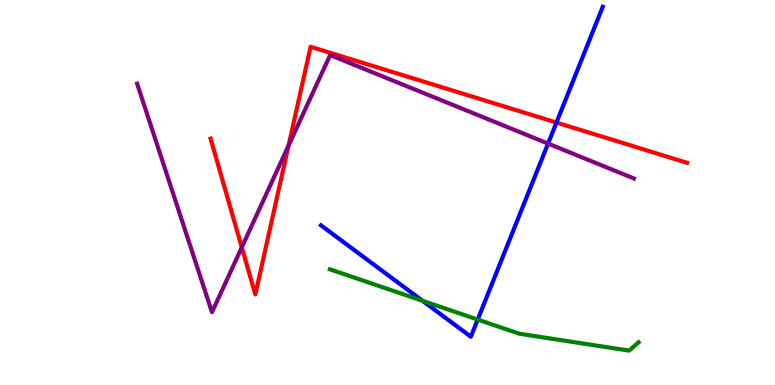[{'lines': ['blue', 'red'], 'intersections': [{'x': 7.18, 'y': 6.82}]}, {'lines': ['green', 'red'], 'intersections': []}, {'lines': ['purple', 'red'], 'intersections': [{'x': 3.12, 'y': 3.57}, {'x': 3.72, 'y': 6.22}]}, {'lines': ['blue', 'green'], 'intersections': [{'x': 5.45, 'y': 2.19}, {'x': 6.16, 'y': 1.7}]}, {'lines': ['blue', 'purple'], 'intersections': [{'x': 7.07, 'y': 6.27}]}, {'lines': ['green', 'purple'], 'intersections': []}]